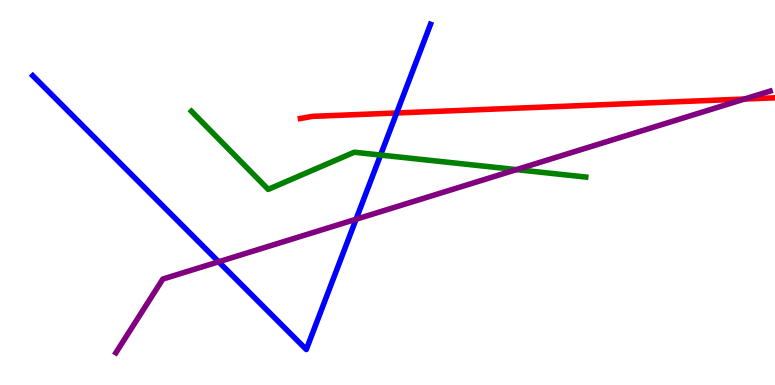[{'lines': ['blue', 'red'], 'intersections': [{'x': 5.12, 'y': 7.07}]}, {'lines': ['green', 'red'], 'intersections': []}, {'lines': ['purple', 'red'], 'intersections': [{'x': 9.61, 'y': 7.43}]}, {'lines': ['blue', 'green'], 'intersections': [{'x': 4.91, 'y': 5.97}]}, {'lines': ['blue', 'purple'], 'intersections': [{'x': 2.82, 'y': 3.2}, {'x': 4.59, 'y': 4.31}]}, {'lines': ['green', 'purple'], 'intersections': [{'x': 6.66, 'y': 5.59}]}]